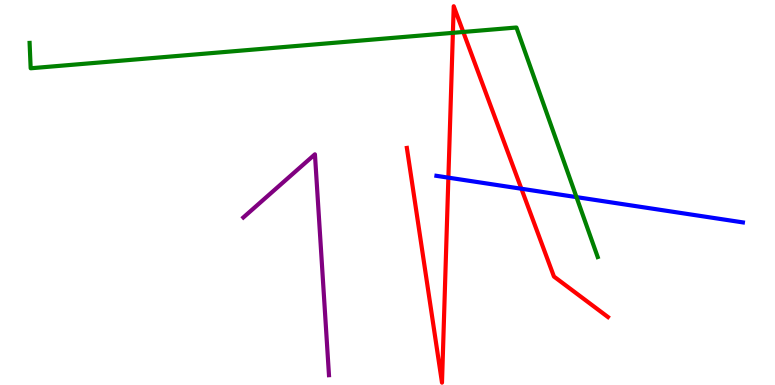[{'lines': ['blue', 'red'], 'intersections': [{'x': 5.79, 'y': 5.39}, {'x': 6.73, 'y': 5.1}]}, {'lines': ['green', 'red'], 'intersections': [{'x': 5.84, 'y': 9.15}, {'x': 5.98, 'y': 9.17}]}, {'lines': ['purple', 'red'], 'intersections': []}, {'lines': ['blue', 'green'], 'intersections': [{'x': 7.44, 'y': 4.88}]}, {'lines': ['blue', 'purple'], 'intersections': []}, {'lines': ['green', 'purple'], 'intersections': []}]